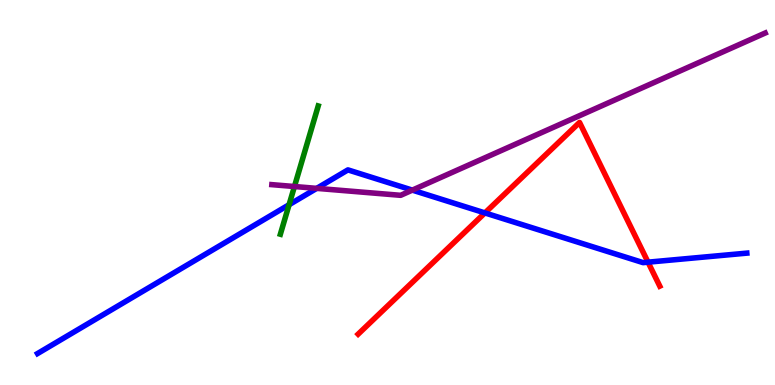[{'lines': ['blue', 'red'], 'intersections': [{'x': 6.26, 'y': 4.47}, {'x': 8.36, 'y': 3.19}]}, {'lines': ['green', 'red'], 'intersections': []}, {'lines': ['purple', 'red'], 'intersections': []}, {'lines': ['blue', 'green'], 'intersections': [{'x': 3.73, 'y': 4.68}]}, {'lines': ['blue', 'purple'], 'intersections': [{'x': 4.09, 'y': 5.11}, {'x': 5.32, 'y': 5.06}]}, {'lines': ['green', 'purple'], 'intersections': [{'x': 3.8, 'y': 5.16}]}]